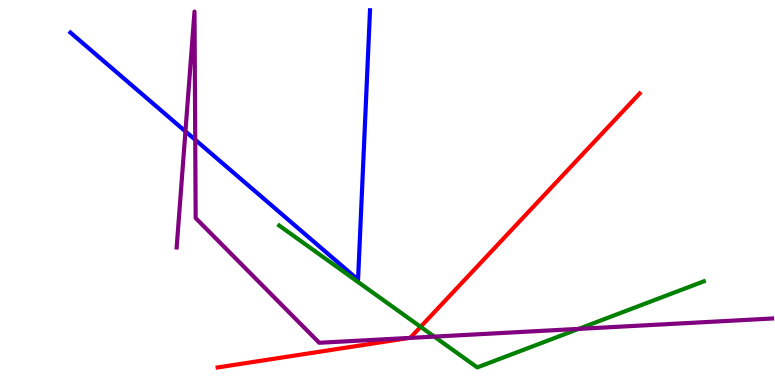[{'lines': ['blue', 'red'], 'intersections': []}, {'lines': ['green', 'red'], 'intersections': [{'x': 5.43, 'y': 1.51}]}, {'lines': ['purple', 'red'], 'intersections': [{'x': 5.27, 'y': 1.22}]}, {'lines': ['blue', 'green'], 'intersections': []}, {'lines': ['blue', 'purple'], 'intersections': [{'x': 2.39, 'y': 6.59}, {'x': 2.52, 'y': 6.37}]}, {'lines': ['green', 'purple'], 'intersections': [{'x': 5.6, 'y': 1.26}, {'x': 7.47, 'y': 1.46}]}]